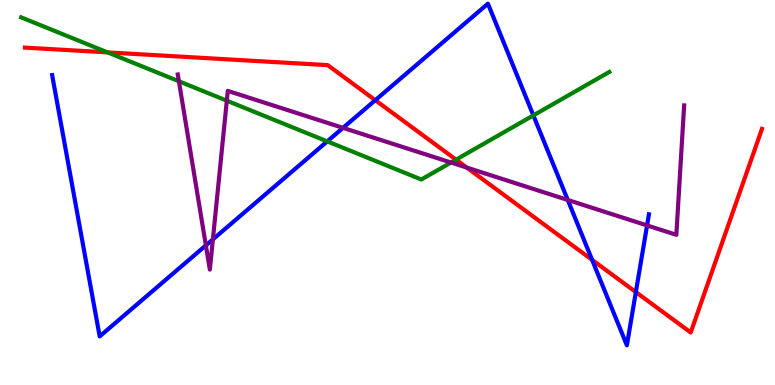[{'lines': ['blue', 'red'], 'intersections': [{'x': 4.84, 'y': 7.4}, {'x': 7.64, 'y': 3.25}, {'x': 8.2, 'y': 2.41}]}, {'lines': ['green', 'red'], 'intersections': [{'x': 1.39, 'y': 8.64}, {'x': 5.88, 'y': 5.85}]}, {'lines': ['purple', 'red'], 'intersections': [{'x': 6.02, 'y': 5.65}]}, {'lines': ['blue', 'green'], 'intersections': [{'x': 4.22, 'y': 6.33}, {'x': 6.88, 'y': 7.0}]}, {'lines': ['blue', 'purple'], 'intersections': [{'x': 2.66, 'y': 3.63}, {'x': 2.75, 'y': 3.78}, {'x': 4.43, 'y': 6.68}, {'x': 7.33, 'y': 4.81}, {'x': 8.35, 'y': 4.14}]}, {'lines': ['green', 'purple'], 'intersections': [{'x': 2.31, 'y': 7.89}, {'x': 2.93, 'y': 7.38}, {'x': 5.82, 'y': 5.78}]}]